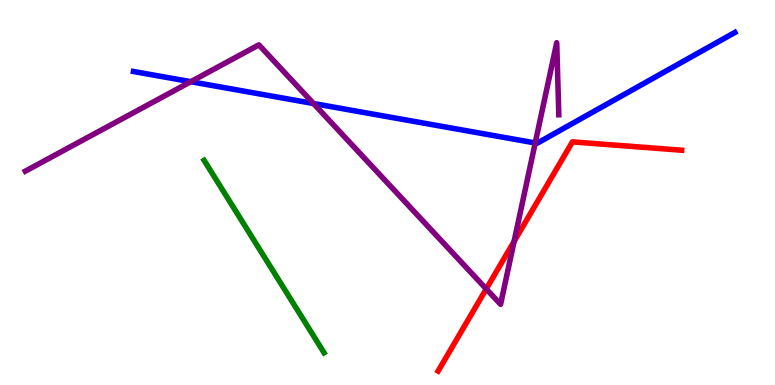[{'lines': ['blue', 'red'], 'intersections': []}, {'lines': ['green', 'red'], 'intersections': []}, {'lines': ['purple', 'red'], 'intersections': [{'x': 6.27, 'y': 2.5}, {'x': 6.63, 'y': 3.73}]}, {'lines': ['blue', 'green'], 'intersections': []}, {'lines': ['blue', 'purple'], 'intersections': [{'x': 2.46, 'y': 7.88}, {'x': 4.05, 'y': 7.31}, {'x': 6.91, 'y': 6.29}]}, {'lines': ['green', 'purple'], 'intersections': []}]